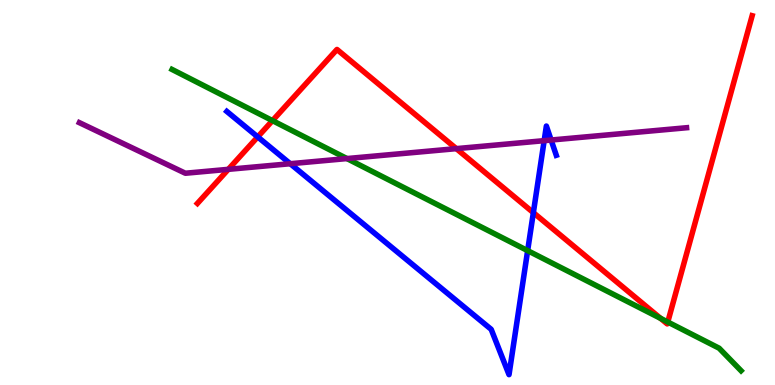[{'lines': ['blue', 'red'], 'intersections': [{'x': 3.33, 'y': 6.44}, {'x': 6.88, 'y': 4.48}]}, {'lines': ['green', 'red'], 'intersections': [{'x': 3.52, 'y': 6.87}, {'x': 8.52, 'y': 1.73}, {'x': 8.62, 'y': 1.64}]}, {'lines': ['purple', 'red'], 'intersections': [{'x': 2.95, 'y': 5.6}, {'x': 5.89, 'y': 6.14}]}, {'lines': ['blue', 'green'], 'intersections': [{'x': 6.81, 'y': 3.49}]}, {'lines': ['blue', 'purple'], 'intersections': [{'x': 3.75, 'y': 5.75}, {'x': 7.02, 'y': 6.35}, {'x': 7.11, 'y': 6.36}]}, {'lines': ['green', 'purple'], 'intersections': [{'x': 4.48, 'y': 5.88}]}]